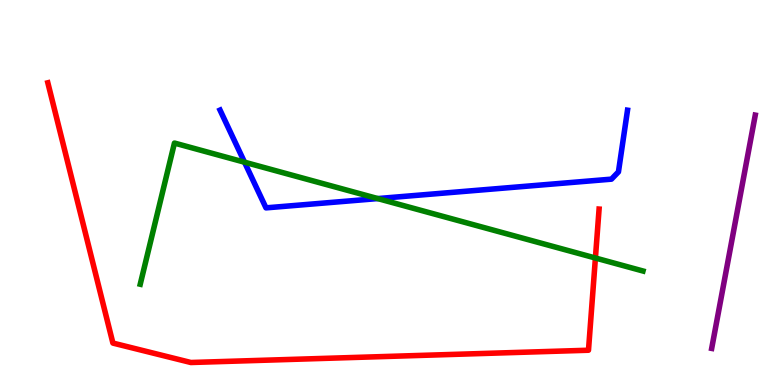[{'lines': ['blue', 'red'], 'intersections': []}, {'lines': ['green', 'red'], 'intersections': [{'x': 7.68, 'y': 3.3}]}, {'lines': ['purple', 'red'], 'intersections': []}, {'lines': ['blue', 'green'], 'intersections': [{'x': 3.16, 'y': 5.79}, {'x': 4.87, 'y': 4.84}]}, {'lines': ['blue', 'purple'], 'intersections': []}, {'lines': ['green', 'purple'], 'intersections': []}]